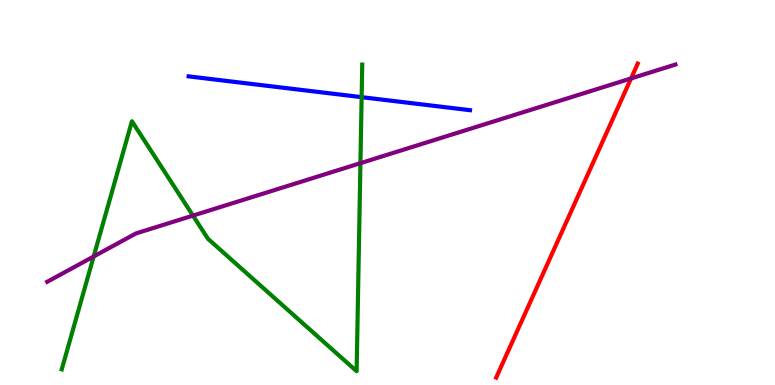[{'lines': ['blue', 'red'], 'intersections': []}, {'lines': ['green', 'red'], 'intersections': []}, {'lines': ['purple', 'red'], 'intersections': [{'x': 8.14, 'y': 7.96}]}, {'lines': ['blue', 'green'], 'intersections': [{'x': 4.67, 'y': 7.48}]}, {'lines': ['blue', 'purple'], 'intersections': []}, {'lines': ['green', 'purple'], 'intersections': [{'x': 1.21, 'y': 3.34}, {'x': 2.49, 'y': 4.4}, {'x': 4.65, 'y': 5.76}]}]